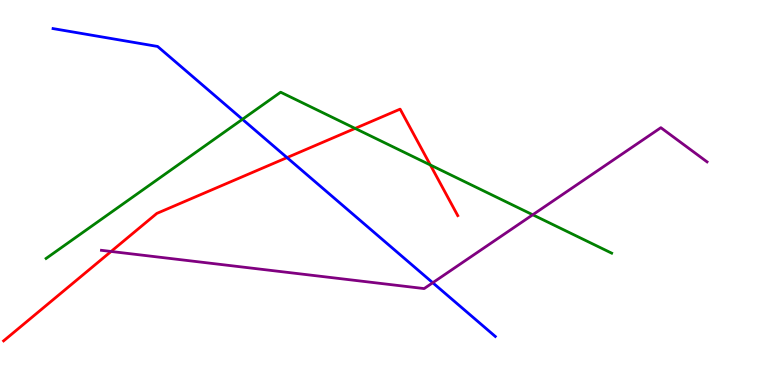[{'lines': ['blue', 'red'], 'intersections': [{'x': 3.7, 'y': 5.91}]}, {'lines': ['green', 'red'], 'intersections': [{'x': 4.58, 'y': 6.66}, {'x': 5.55, 'y': 5.71}]}, {'lines': ['purple', 'red'], 'intersections': [{'x': 1.43, 'y': 3.47}]}, {'lines': ['blue', 'green'], 'intersections': [{'x': 3.13, 'y': 6.9}]}, {'lines': ['blue', 'purple'], 'intersections': [{'x': 5.58, 'y': 2.66}]}, {'lines': ['green', 'purple'], 'intersections': [{'x': 6.87, 'y': 4.42}]}]